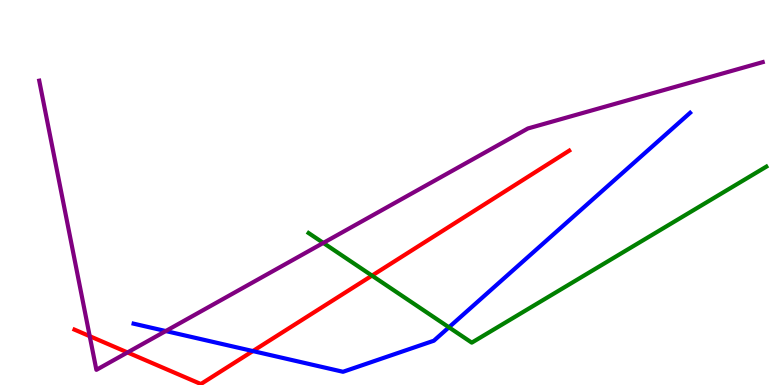[{'lines': ['blue', 'red'], 'intersections': [{'x': 3.26, 'y': 0.881}]}, {'lines': ['green', 'red'], 'intersections': [{'x': 4.8, 'y': 2.84}]}, {'lines': ['purple', 'red'], 'intersections': [{'x': 1.16, 'y': 1.27}, {'x': 1.65, 'y': 0.846}]}, {'lines': ['blue', 'green'], 'intersections': [{'x': 5.79, 'y': 1.5}]}, {'lines': ['blue', 'purple'], 'intersections': [{'x': 2.14, 'y': 1.4}]}, {'lines': ['green', 'purple'], 'intersections': [{'x': 4.17, 'y': 3.69}]}]